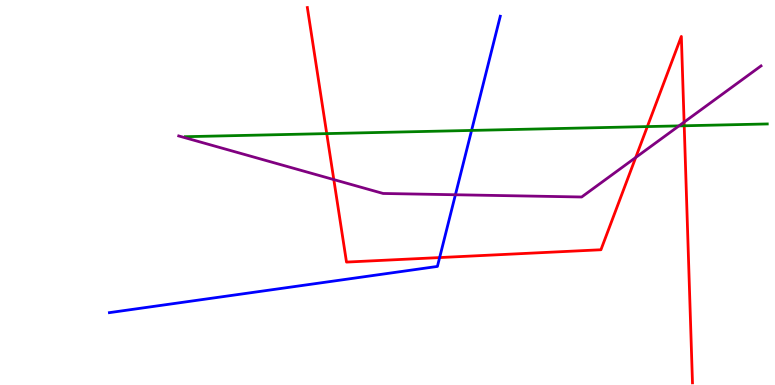[{'lines': ['blue', 'red'], 'intersections': [{'x': 5.67, 'y': 3.31}]}, {'lines': ['green', 'red'], 'intersections': [{'x': 4.22, 'y': 6.53}, {'x': 8.35, 'y': 6.71}, {'x': 8.83, 'y': 6.73}]}, {'lines': ['purple', 'red'], 'intersections': [{'x': 4.31, 'y': 5.34}, {'x': 8.2, 'y': 5.91}, {'x': 8.83, 'y': 6.83}]}, {'lines': ['blue', 'green'], 'intersections': [{'x': 6.08, 'y': 6.61}]}, {'lines': ['blue', 'purple'], 'intersections': [{'x': 5.88, 'y': 4.94}]}, {'lines': ['green', 'purple'], 'intersections': [{'x': 8.76, 'y': 6.73}]}]